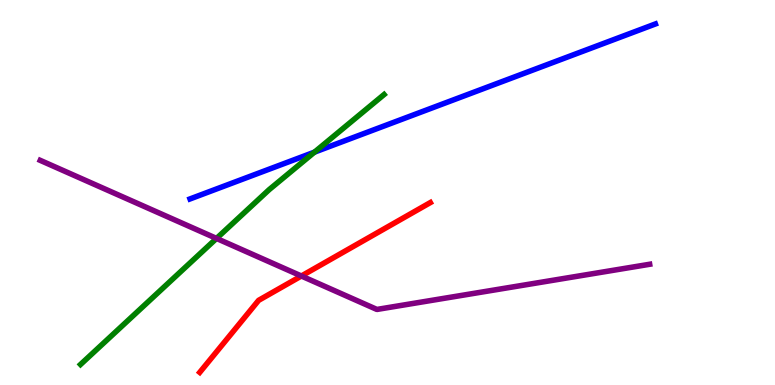[{'lines': ['blue', 'red'], 'intersections': []}, {'lines': ['green', 'red'], 'intersections': []}, {'lines': ['purple', 'red'], 'intersections': [{'x': 3.89, 'y': 2.83}]}, {'lines': ['blue', 'green'], 'intersections': [{'x': 4.06, 'y': 6.05}]}, {'lines': ['blue', 'purple'], 'intersections': []}, {'lines': ['green', 'purple'], 'intersections': [{'x': 2.79, 'y': 3.81}]}]